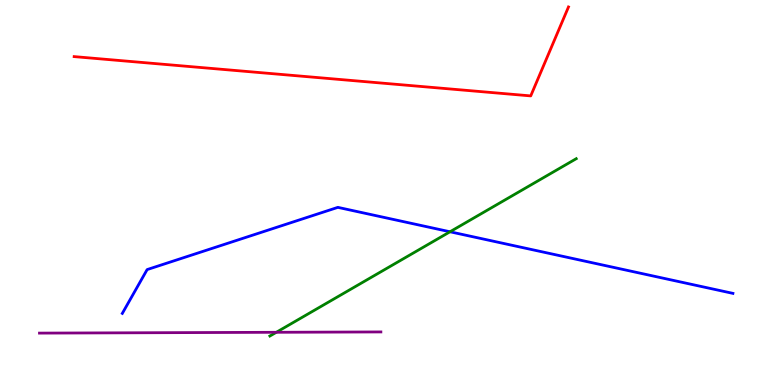[{'lines': ['blue', 'red'], 'intersections': []}, {'lines': ['green', 'red'], 'intersections': []}, {'lines': ['purple', 'red'], 'intersections': []}, {'lines': ['blue', 'green'], 'intersections': [{'x': 5.81, 'y': 3.98}]}, {'lines': ['blue', 'purple'], 'intersections': []}, {'lines': ['green', 'purple'], 'intersections': [{'x': 3.57, 'y': 1.37}]}]